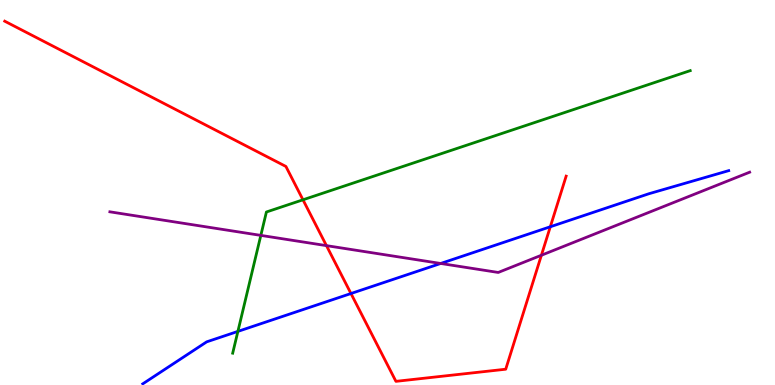[{'lines': ['blue', 'red'], 'intersections': [{'x': 4.53, 'y': 2.38}, {'x': 7.1, 'y': 4.11}]}, {'lines': ['green', 'red'], 'intersections': [{'x': 3.91, 'y': 4.81}]}, {'lines': ['purple', 'red'], 'intersections': [{'x': 4.21, 'y': 3.62}, {'x': 6.99, 'y': 3.37}]}, {'lines': ['blue', 'green'], 'intersections': [{'x': 3.07, 'y': 1.39}]}, {'lines': ['blue', 'purple'], 'intersections': [{'x': 5.69, 'y': 3.16}]}, {'lines': ['green', 'purple'], 'intersections': [{'x': 3.37, 'y': 3.89}]}]